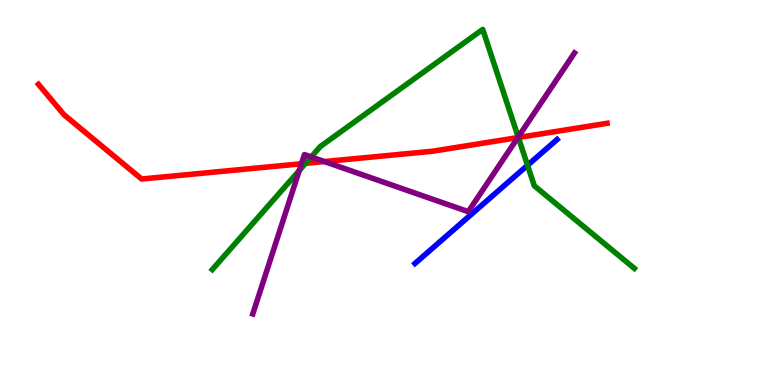[{'lines': ['blue', 'red'], 'intersections': []}, {'lines': ['green', 'red'], 'intersections': [{'x': 3.94, 'y': 5.76}, {'x': 6.69, 'y': 6.43}]}, {'lines': ['purple', 'red'], 'intersections': [{'x': 3.89, 'y': 5.75}, {'x': 4.19, 'y': 5.8}, {'x': 6.68, 'y': 6.43}]}, {'lines': ['blue', 'green'], 'intersections': [{'x': 6.81, 'y': 5.71}]}, {'lines': ['blue', 'purple'], 'intersections': []}, {'lines': ['green', 'purple'], 'intersections': [{'x': 3.86, 'y': 5.57}, {'x': 4.02, 'y': 5.92}, {'x': 6.69, 'y': 6.44}]}]